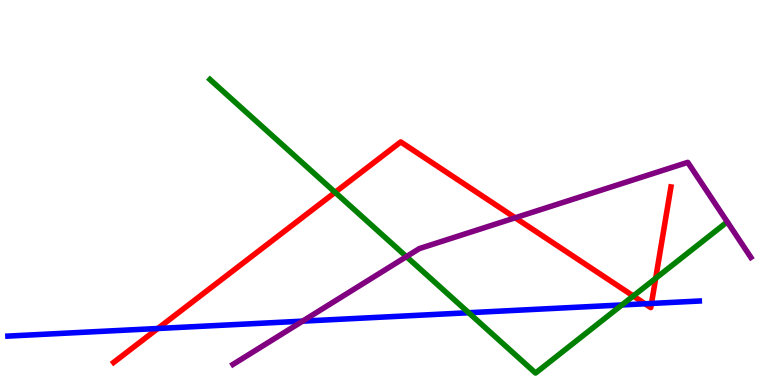[{'lines': ['blue', 'red'], 'intersections': [{'x': 2.04, 'y': 1.47}, {'x': 8.32, 'y': 2.11}, {'x': 8.41, 'y': 2.12}]}, {'lines': ['green', 'red'], 'intersections': [{'x': 4.32, 'y': 5.0}, {'x': 8.17, 'y': 2.31}, {'x': 8.46, 'y': 2.77}]}, {'lines': ['purple', 'red'], 'intersections': [{'x': 6.65, 'y': 4.34}]}, {'lines': ['blue', 'green'], 'intersections': [{'x': 6.05, 'y': 1.88}, {'x': 8.02, 'y': 2.08}]}, {'lines': ['blue', 'purple'], 'intersections': [{'x': 3.9, 'y': 1.66}]}, {'lines': ['green', 'purple'], 'intersections': [{'x': 5.24, 'y': 3.33}]}]